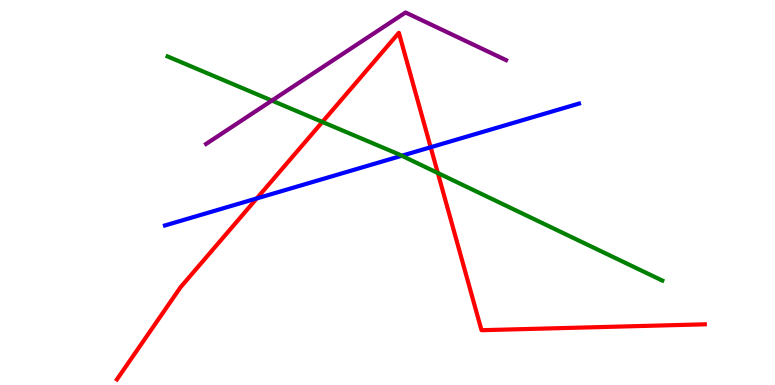[{'lines': ['blue', 'red'], 'intersections': [{'x': 3.31, 'y': 4.85}, {'x': 5.56, 'y': 6.18}]}, {'lines': ['green', 'red'], 'intersections': [{'x': 4.16, 'y': 6.83}, {'x': 5.65, 'y': 5.51}]}, {'lines': ['purple', 'red'], 'intersections': []}, {'lines': ['blue', 'green'], 'intersections': [{'x': 5.18, 'y': 5.95}]}, {'lines': ['blue', 'purple'], 'intersections': []}, {'lines': ['green', 'purple'], 'intersections': [{'x': 3.51, 'y': 7.39}]}]